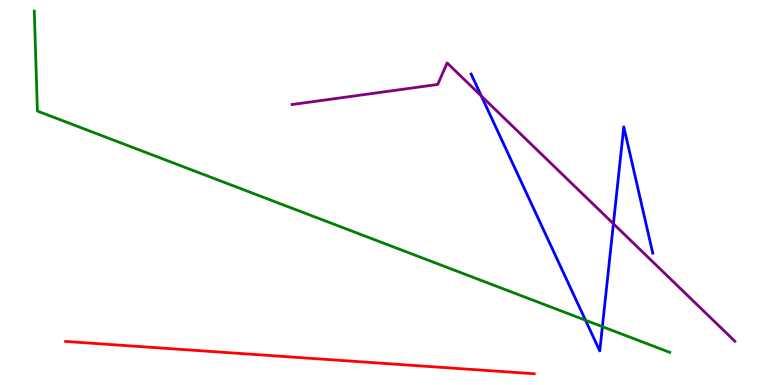[{'lines': ['blue', 'red'], 'intersections': []}, {'lines': ['green', 'red'], 'intersections': []}, {'lines': ['purple', 'red'], 'intersections': []}, {'lines': ['blue', 'green'], 'intersections': [{'x': 7.55, 'y': 1.68}, {'x': 7.77, 'y': 1.52}]}, {'lines': ['blue', 'purple'], 'intersections': [{'x': 6.21, 'y': 7.51}, {'x': 7.91, 'y': 4.19}]}, {'lines': ['green', 'purple'], 'intersections': []}]